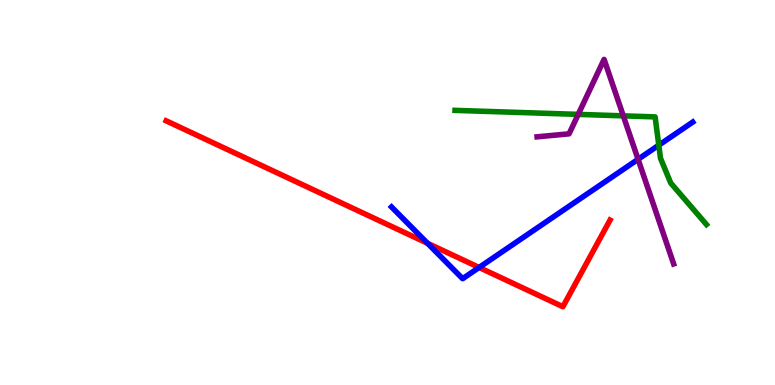[{'lines': ['blue', 'red'], 'intersections': [{'x': 5.52, 'y': 3.68}, {'x': 6.18, 'y': 3.05}]}, {'lines': ['green', 'red'], 'intersections': []}, {'lines': ['purple', 'red'], 'intersections': []}, {'lines': ['blue', 'green'], 'intersections': [{'x': 8.5, 'y': 6.23}]}, {'lines': ['blue', 'purple'], 'intersections': [{'x': 8.23, 'y': 5.86}]}, {'lines': ['green', 'purple'], 'intersections': [{'x': 7.46, 'y': 7.03}, {'x': 8.04, 'y': 6.99}]}]